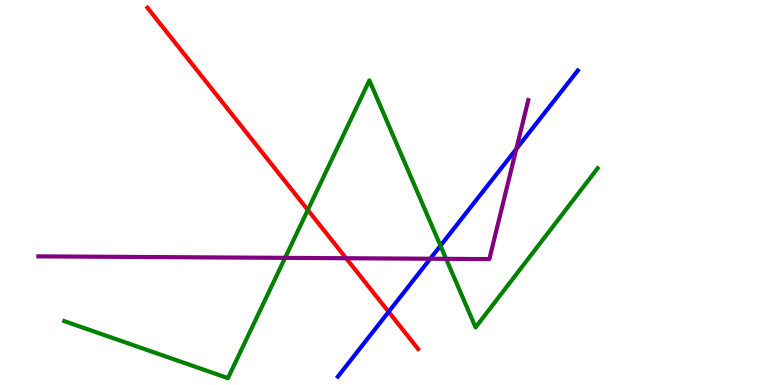[{'lines': ['blue', 'red'], 'intersections': [{'x': 5.01, 'y': 1.9}]}, {'lines': ['green', 'red'], 'intersections': [{'x': 3.97, 'y': 4.55}]}, {'lines': ['purple', 'red'], 'intersections': [{'x': 4.47, 'y': 3.29}]}, {'lines': ['blue', 'green'], 'intersections': [{'x': 5.68, 'y': 3.62}]}, {'lines': ['blue', 'purple'], 'intersections': [{'x': 5.55, 'y': 3.28}, {'x': 6.66, 'y': 6.13}]}, {'lines': ['green', 'purple'], 'intersections': [{'x': 3.68, 'y': 3.3}, {'x': 5.76, 'y': 3.28}]}]